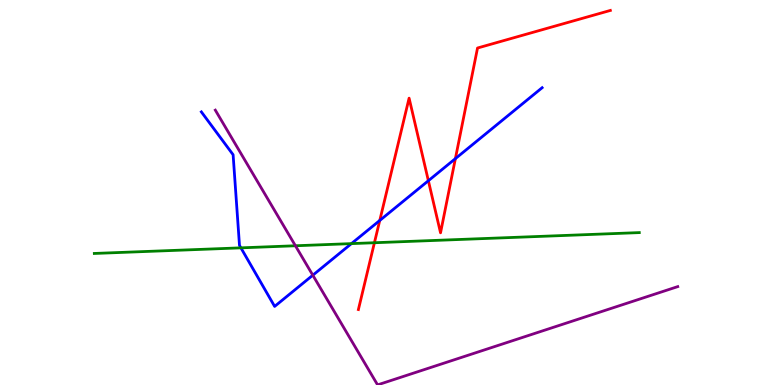[{'lines': ['blue', 'red'], 'intersections': [{'x': 4.9, 'y': 4.27}, {'x': 5.53, 'y': 5.31}, {'x': 5.88, 'y': 5.88}]}, {'lines': ['green', 'red'], 'intersections': [{'x': 4.83, 'y': 3.7}]}, {'lines': ['purple', 'red'], 'intersections': []}, {'lines': ['blue', 'green'], 'intersections': [{'x': 3.11, 'y': 3.56}, {'x': 4.53, 'y': 3.67}]}, {'lines': ['blue', 'purple'], 'intersections': [{'x': 4.04, 'y': 2.85}]}, {'lines': ['green', 'purple'], 'intersections': [{'x': 3.81, 'y': 3.62}]}]